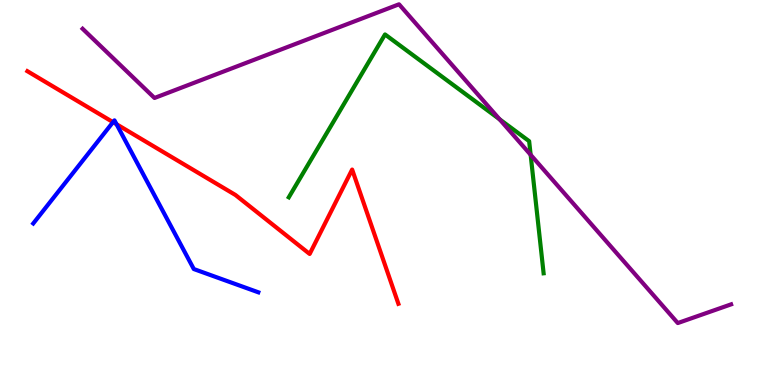[{'lines': ['blue', 'red'], 'intersections': [{'x': 1.46, 'y': 6.83}, {'x': 1.5, 'y': 6.77}]}, {'lines': ['green', 'red'], 'intersections': []}, {'lines': ['purple', 'red'], 'intersections': []}, {'lines': ['blue', 'green'], 'intersections': []}, {'lines': ['blue', 'purple'], 'intersections': []}, {'lines': ['green', 'purple'], 'intersections': [{'x': 6.45, 'y': 6.9}, {'x': 6.85, 'y': 5.98}]}]